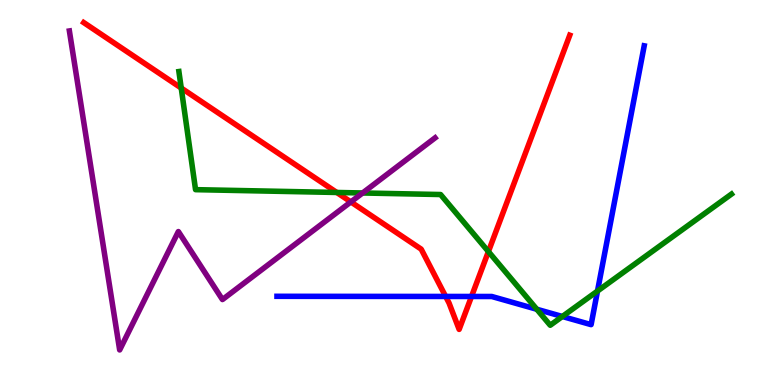[{'lines': ['blue', 'red'], 'intersections': [{'x': 5.75, 'y': 2.3}, {'x': 6.08, 'y': 2.3}]}, {'lines': ['green', 'red'], 'intersections': [{'x': 2.34, 'y': 7.71}, {'x': 4.35, 'y': 5.0}, {'x': 6.3, 'y': 3.47}]}, {'lines': ['purple', 'red'], 'intersections': [{'x': 4.53, 'y': 4.76}]}, {'lines': ['blue', 'green'], 'intersections': [{'x': 6.93, 'y': 1.97}, {'x': 7.26, 'y': 1.78}, {'x': 7.71, 'y': 2.44}]}, {'lines': ['blue', 'purple'], 'intersections': []}, {'lines': ['green', 'purple'], 'intersections': [{'x': 4.68, 'y': 4.99}]}]